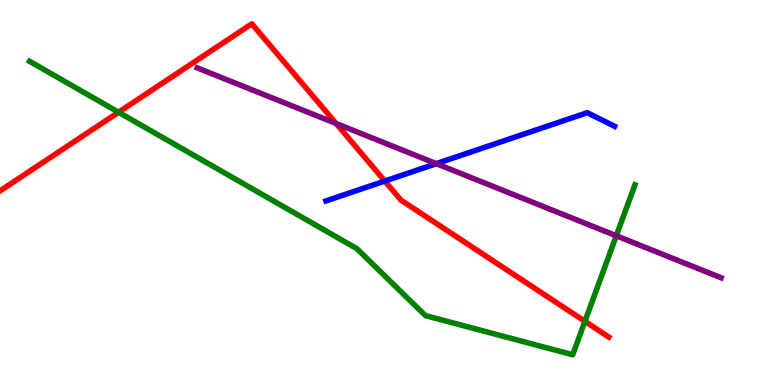[{'lines': ['blue', 'red'], 'intersections': [{'x': 4.97, 'y': 5.3}]}, {'lines': ['green', 'red'], 'intersections': [{'x': 1.53, 'y': 7.08}, {'x': 7.55, 'y': 1.65}]}, {'lines': ['purple', 'red'], 'intersections': [{'x': 4.34, 'y': 6.79}]}, {'lines': ['blue', 'green'], 'intersections': []}, {'lines': ['blue', 'purple'], 'intersections': [{'x': 5.63, 'y': 5.75}]}, {'lines': ['green', 'purple'], 'intersections': [{'x': 7.95, 'y': 3.88}]}]